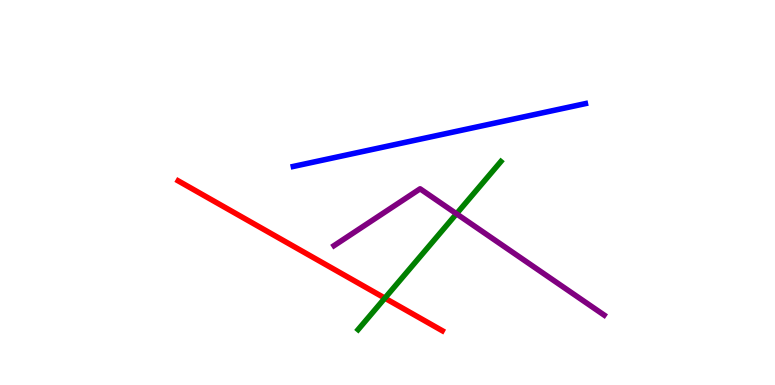[{'lines': ['blue', 'red'], 'intersections': []}, {'lines': ['green', 'red'], 'intersections': [{'x': 4.97, 'y': 2.26}]}, {'lines': ['purple', 'red'], 'intersections': []}, {'lines': ['blue', 'green'], 'intersections': []}, {'lines': ['blue', 'purple'], 'intersections': []}, {'lines': ['green', 'purple'], 'intersections': [{'x': 5.89, 'y': 4.45}]}]